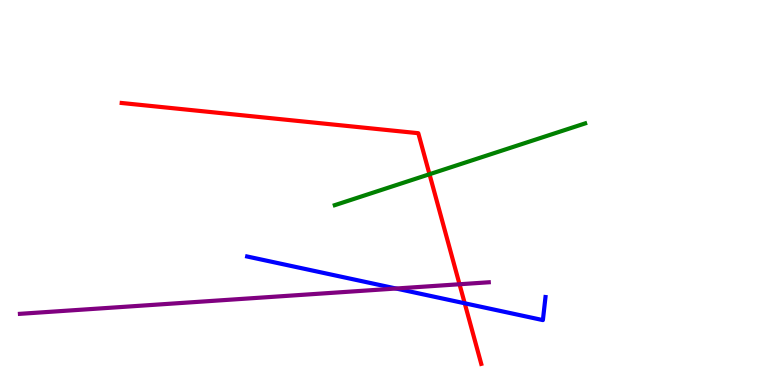[{'lines': ['blue', 'red'], 'intersections': [{'x': 6.0, 'y': 2.12}]}, {'lines': ['green', 'red'], 'intersections': [{'x': 5.54, 'y': 5.47}]}, {'lines': ['purple', 'red'], 'intersections': [{'x': 5.93, 'y': 2.62}]}, {'lines': ['blue', 'green'], 'intersections': []}, {'lines': ['blue', 'purple'], 'intersections': [{'x': 5.11, 'y': 2.51}]}, {'lines': ['green', 'purple'], 'intersections': []}]